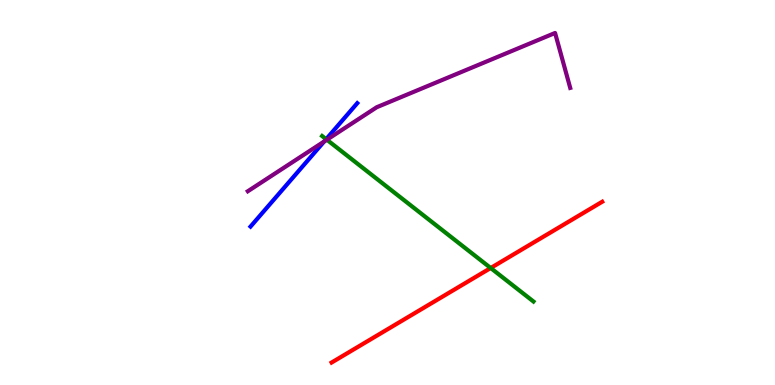[{'lines': ['blue', 'red'], 'intersections': []}, {'lines': ['green', 'red'], 'intersections': [{'x': 6.33, 'y': 3.04}]}, {'lines': ['purple', 'red'], 'intersections': []}, {'lines': ['blue', 'green'], 'intersections': [{'x': 4.21, 'y': 6.39}]}, {'lines': ['blue', 'purple'], 'intersections': [{'x': 4.18, 'y': 6.32}]}, {'lines': ['green', 'purple'], 'intersections': [{'x': 4.22, 'y': 6.37}]}]